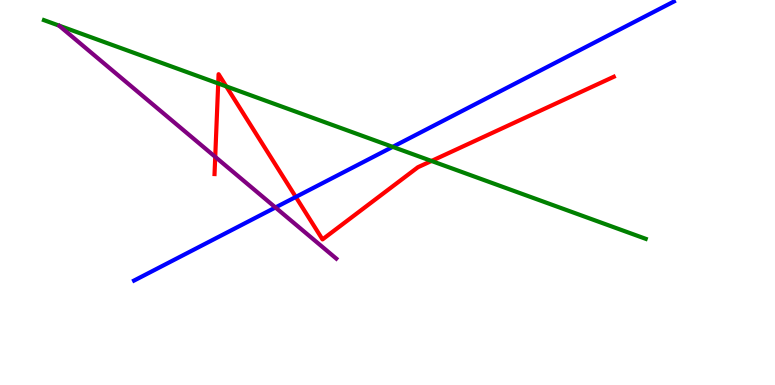[{'lines': ['blue', 'red'], 'intersections': [{'x': 3.82, 'y': 4.88}]}, {'lines': ['green', 'red'], 'intersections': [{'x': 2.82, 'y': 7.83}, {'x': 2.92, 'y': 7.76}, {'x': 5.57, 'y': 5.82}]}, {'lines': ['purple', 'red'], 'intersections': [{'x': 2.78, 'y': 5.93}]}, {'lines': ['blue', 'green'], 'intersections': [{'x': 5.07, 'y': 6.19}]}, {'lines': ['blue', 'purple'], 'intersections': [{'x': 3.55, 'y': 4.61}]}, {'lines': ['green', 'purple'], 'intersections': []}]